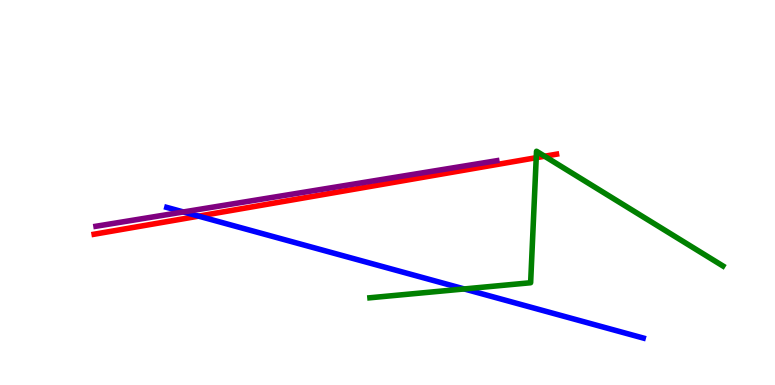[{'lines': ['blue', 'red'], 'intersections': [{'x': 2.56, 'y': 4.39}]}, {'lines': ['green', 'red'], 'intersections': [{'x': 6.92, 'y': 5.9}, {'x': 7.03, 'y': 5.94}]}, {'lines': ['purple', 'red'], 'intersections': []}, {'lines': ['blue', 'green'], 'intersections': [{'x': 5.99, 'y': 2.49}]}, {'lines': ['blue', 'purple'], 'intersections': [{'x': 2.37, 'y': 4.49}]}, {'lines': ['green', 'purple'], 'intersections': []}]